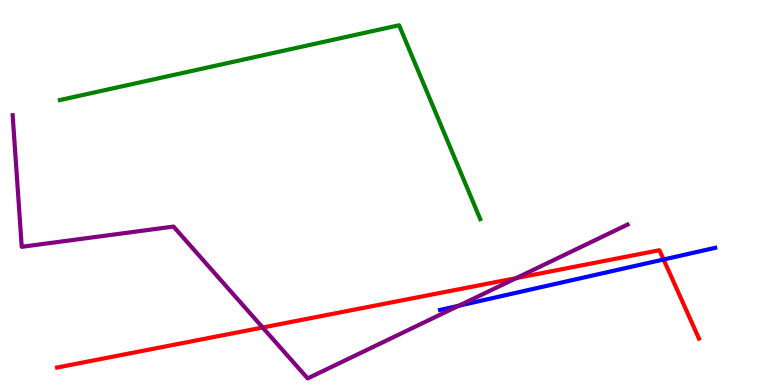[{'lines': ['blue', 'red'], 'intersections': [{'x': 8.56, 'y': 3.26}]}, {'lines': ['green', 'red'], 'intersections': []}, {'lines': ['purple', 'red'], 'intersections': [{'x': 3.39, 'y': 1.49}, {'x': 6.66, 'y': 2.78}]}, {'lines': ['blue', 'green'], 'intersections': []}, {'lines': ['blue', 'purple'], 'intersections': [{'x': 5.92, 'y': 2.06}]}, {'lines': ['green', 'purple'], 'intersections': []}]